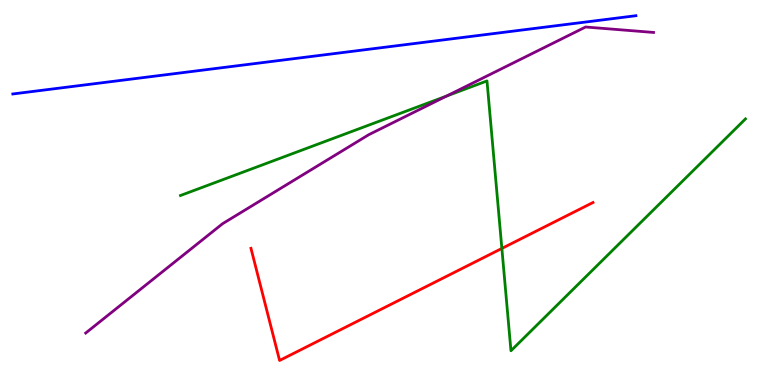[{'lines': ['blue', 'red'], 'intersections': []}, {'lines': ['green', 'red'], 'intersections': [{'x': 6.48, 'y': 3.55}]}, {'lines': ['purple', 'red'], 'intersections': []}, {'lines': ['blue', 'green'], 'intersections': []}, {'lines': ['blue', 'purple'], 'intersections': []}, {'lines': ['green', 'purple'], 'intersections': [{'x': 5.76, 'y': 7.51}]}]